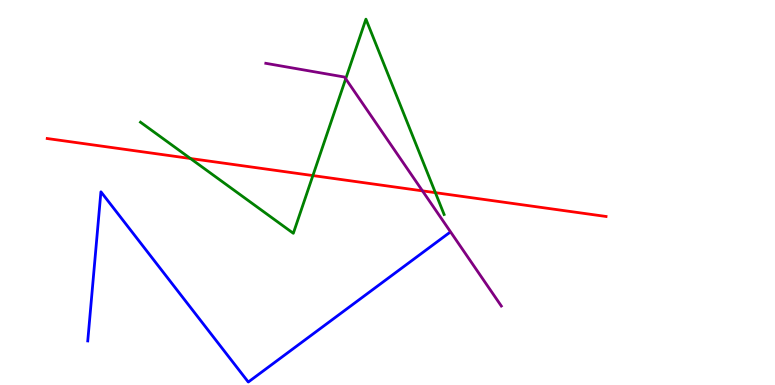[{'lines': ['blue', 'red'], 'intersections': []}, {'lines': ['green', 'red'], 'intersections': [{'x': 2.46, 'y': 5.88}, {'x': 4.04, 'y': 5.44}, {'x': 5.62, 'y': 5.0}]}, {'lines': ['purple', 'red'], 'intersections': [{'x': 5.45, 'y': 5.04}]}, {'lines': ['blue', 'green'], 'intersections': []}, {'lines': ['blue', 'purple'], 'intersections': []}, {'lines': ['green', 'purple'], 'intersections': [{'x': 4.46, 'y': 7.95}]}]